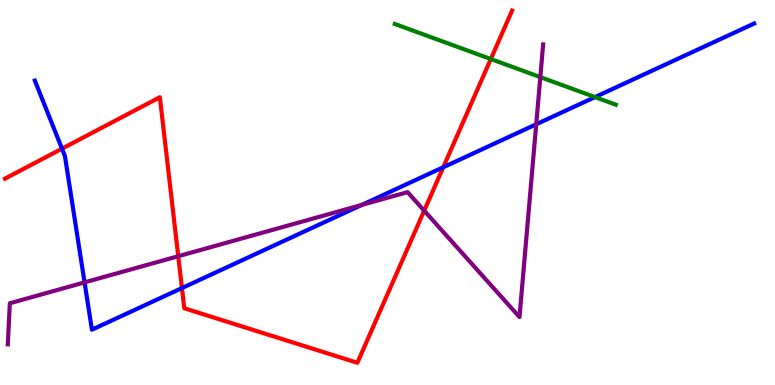[{'lines': ['blue', 'red'], 'intersections': [{'x': 0.8, 'y': 6.14}, {'x': 2.35, 'y': 2.52}, {'x': 5.72, 'y': 5.66}]}, {'lines': ['green', 'red'], 'intersections': [{'x': 6.33, 'y': 8.47}]}, {'lines': ['purple', 'red'], 'intersections': [{'x': 2.3, 'y': 3.35}, {'x': 5.47, 'y': 4.53}]}, {'lines': ['blue', 'green'], 'intersections': [{'x': 7.68, 'y': 7.48}]}, {'lines': ['blue', 'purple'], 'intersections': [{'x': 1.09, 'y': 2.67}, {'x': 4.67, 'y': 4.68}, {'x': 6.92, 'y': 6.77}]}, {'lines': ['green', 'purple'], 'intersections': [{'x': 6.97, 'y': 8.0}]}]